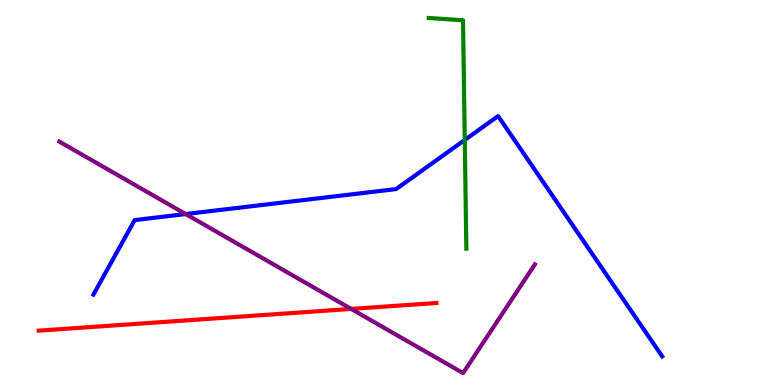[{'lines': ['blue', 'red'], 'intersections': []}, {'lines': ['green', 'red'], 'intersections': []}, {'lines': ['purple', 'red'], 'intersections': [{'x': 4.53, 'y': 1.98}]}, {'lines': ['blue', 'green'], 'intersections': [{'x': 6.0, 'y': 6.36}]}, {'lines': ['blue', 'purple'], 'intersections': [{'x': 2.4, 'y': 4.44}]}, {'lines': ['green', 'purple'], 'intersections': []}]